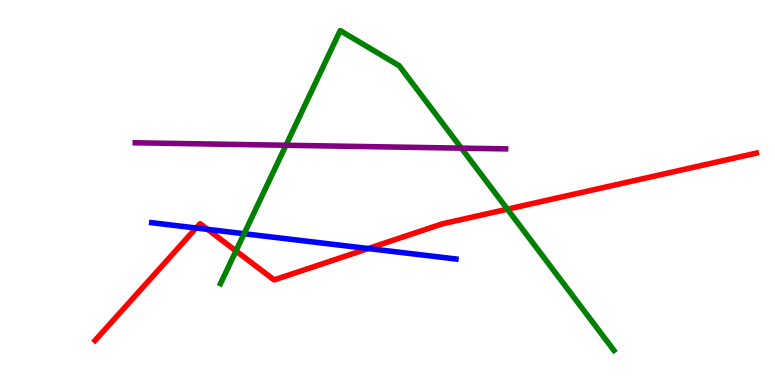[{'lines': ['blue', 'red'], 'intersections': [{'x': 2.53, 'y': 4.08}, {'x': 2.68, 'y': 4.04}, {'x': 4.75, 'y': 3.54}]}, {'lines': ['green', 'red'], 'intersections': [{'x': 3.04, 'y': 3.48}, {'x': 6.55, 'y': 4.57}]}, {'lines': ['purple', 'red'], 'intersections': []}, {'lines': ['blue', 'green'], 'intersections': [{'x': 3.15, 'y': 3.93}]}, {'lines': ['blue', 'purple'], 'intersections': []}, {'lines': ['green', 'purple'], 'intersections': [{'x': 3.69, 'y': 6.23}, {'x': 5.95, 'y': 6.15}]}]